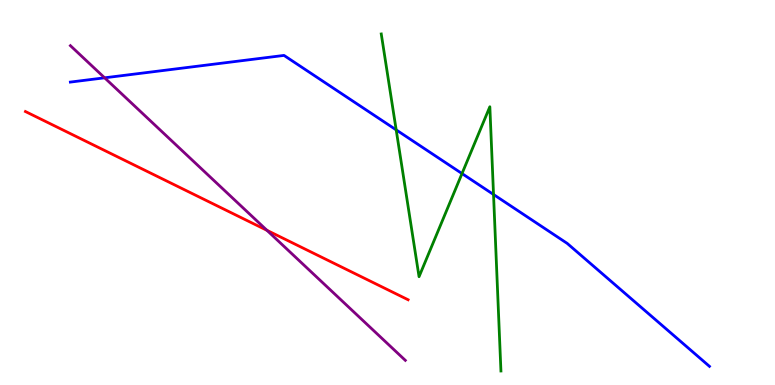[{'lines': ['blue', 'red'], 'intersections': []}, {'lines': ['green', 'red'], 'intersections': []}, {'lines': ['purple', 'red'], 'intersections': [{'x': 3.44, 'y': 4.02}]}, {'lines': ['blue', 'green'], 'intersections': [{'x': 5.11, 'y': 6.63}, {'x': 5.96, 'y': 5.49}, {'x': 6.37, 'y': 4.95}]}, {'lines': ['blue', 'purple'], 'intersections': [{'x': 1.35, 'y': 7.98}]}, {'lines': ['green', 'purple'], 'intersections': []}]